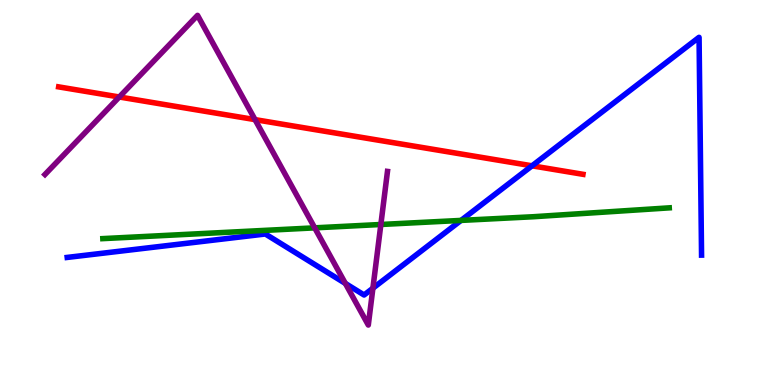[{'lines': ['blue', 'red'], 'intersections': [{'x': 6.86, 'y': 5.69}]}, {'lines': ['green', 'red'], 'intersections': []}, {'lines': ['purple', 'red'], 'intersections': [{'x': 1.54, 'y': 7.48}, {'x': 3.29, 'y': 6.89}]}, {'lines': ['blue', 'green'], 'intersections': [{'x': 5.95, 'y': 4.28}]}, {'lines': ['blue', 'purple'], 'intersections': [{'x': 4.46, 'y': 2.64}, {'x': 4.81, 'y': 2.51}]}, {'lines': ['green', 'purple'], 'intersections': [{'x': 4.06, 'y': 4.08}, {'x': 4.91, 'y': 4.17}]}]